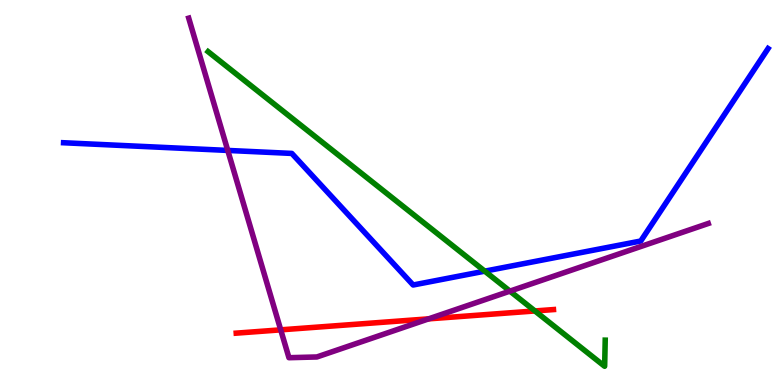[{'lines': ['blue', 'red'], 'intersections': []}, {'lines': ['green', 'red'], 'intersections': [{'x': 6.9, 'y': 1.92}]}, {'lines': ['purple', 'red'], 'intersections': [{'x': 3.62, 'y': 1.43}, {'x': 5.53, 'y': 1.72}]}, {'lines': ['blue', 'green'], 'intersections': [{'x': 6.25, 'y': 2.96}]}, {'lines': ['blue', 'purple'], 'intersections': [{'x': 2.94, 'y': 6.09}]}, {'lines': ['green', 'purple'], 'intersections': [{'x': 6.58, 'y': 2.44}]}]